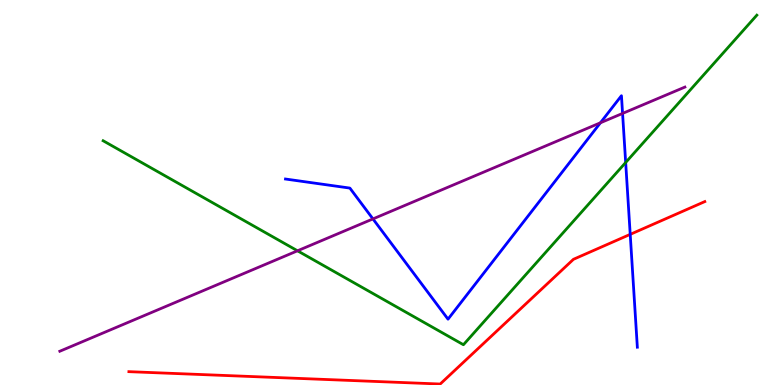[{'lines': ['blue', 'red'], 'intersections': [{'x': 8.13, 'y': 3.91}]}, {'lines': ['green', 'red'], 'intersections': []}, {'lines': ['purple', 'red'], 'intersections': []}, {'lines': ['blue', 'green'], 'intersections': [{'x': 8.07, 'y': 5.78}]}, {'lines': ['blue', 'purple'], 'intersections': [{'x': 4.81, 'y': 4.31}, {'x': 7.75, 'y': 6.81}, {'x': 8.03, 'y': 7.05}]}, {'lines': ['green', 'purple'], 'intersections': [{'x': 3.84, 'y': 3.49}]}]